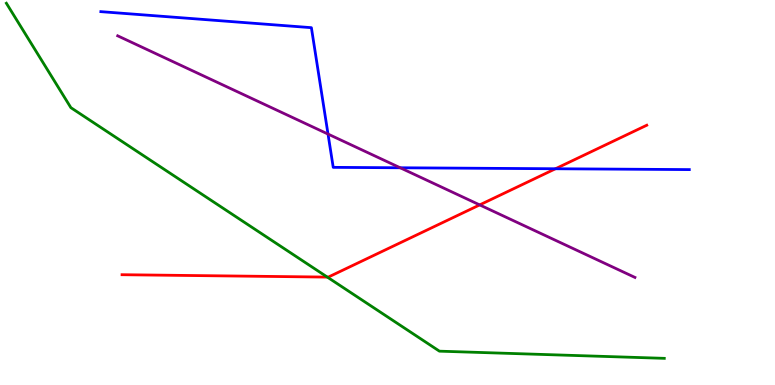[{'lines': ['blue', 'red'], 'intersections': [{'x': 7.17, 'y': 5.62}]}, {'lines': ['green', 'red'], 'intersections': [{'x': 4.22, 'y': 2.8}]}, {'lines': ['purple', 'red'], 'intersections': [{'x': 6.19, 'y': 4.68}]}, {'lines': ['blue', 'green'], 'intersections': []}, {'lines': ['blue', 'purple'], 'intersections': [{'x': 4.23, 'y': 6.52}, {'x': 5.16, 'y': 5.64}]}, {'lines': ['green', 'purple'], 'intersections': []}]